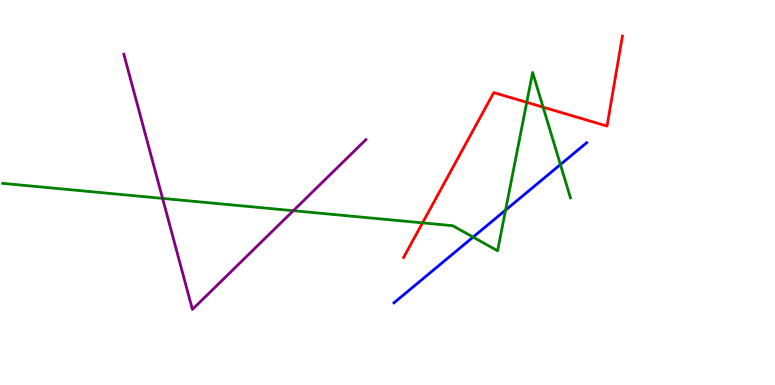[{'lines': ['blue', 'red'], 'intersections': []}, {'lines': ['green', 'red'], 'intersections': [{'x': 5.45, 'y': 4.21}, {'x': 6.8, 'y': 7.34}, {'x': 7.01, 'y': 7.22}]}, {'lines': ['purple', 'red'], 'intersections': []}, {'lines': ['blue', 'green'], 'intersections': [{'x': 6.1, 'y': 3.84}, {'x': 6.52, 'y': 4.54}, {'x': 7.23, 'y': 5.73}]}, {'lines': ['blue', 'purple'], 'intersections': []}, {'lines': ['green', 'purple'], 'intersections': [{'x': 2.1, 'y': 4.85}, {'x': 3.78, 'y': 4.53}]}]